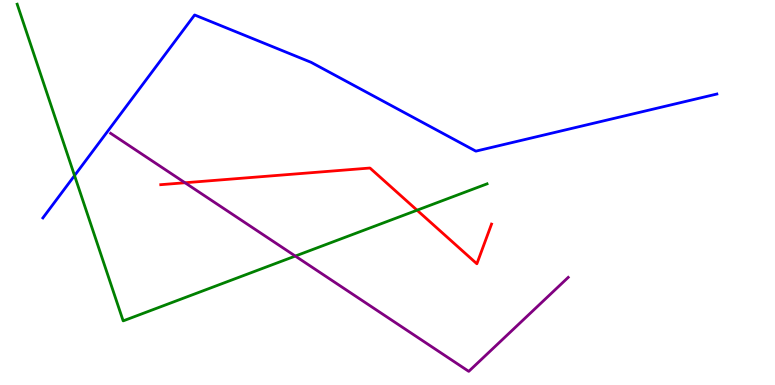[{'lines': ['blue', 'red'], 'intersections': []}, {'lines': ['green', 'red'], 'intersections': [{'x': 5.38, 'y': 4.54}]}, {'lines': ['purple', 'red'], 'intersections': [{'x': 2.39, 'y': 5.25}]}, {'lines': ['blue', 'green'], 'intersections': [{'x': 0.962, 'y': 5.44}]}, {'lines': ['blue', 'purple'], 'intersections': []}, {'lines': ['green', 'purple'], 'intersections': [{'x': 3.81, 'y': 3.35}]}]